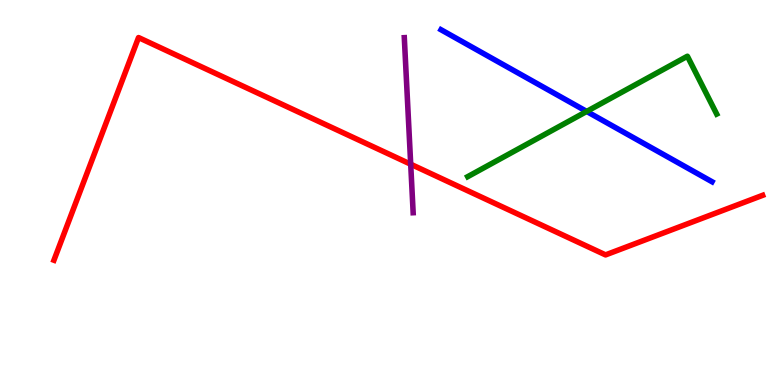[{'lines': ['blue', 'red'], 'intersections': []}, {'lines': ['green', 'red'], 'intersections': []}, {'lines': ['purple', 'red'], 'intersections': [{'x': 5.3, 'y': 5.73}]}, {'lines': ['blue', 'green'], 'intersections': [{'x': 7.57, 'y': 7.11}]}, {'lines': ['blue', 'purple'], 'intersections': []}, {'lines': ['green', 'purple'], 'intersections': []}]